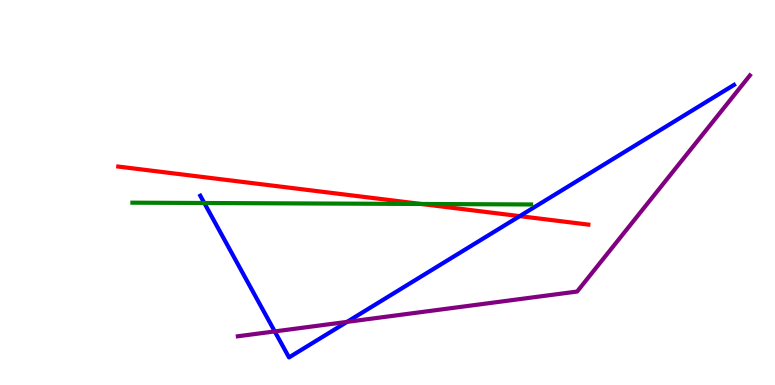[{'lines': ['blue', 'red'], 'intersections': [{'x': 6.71, 'y': 4.39}]}, {'lines': ['green', 'red'], 'intersections': [{'x': 5.44, 'y': 4.7}]}, {'lines': ['purple', 'red'], 'intersections': []}, {'lines': ['blue', 'green'], 'intersections': [{'x': 2.64, 'y': 4.73}]}, {'lines': ['blue', 'purple'], 'intersections': [{'x': 3.55, 'y': 1.39}, {'x': 4.48, 'y': 1.64}]}, {'lines': ['green', 'purple'], 'intersections': []}]